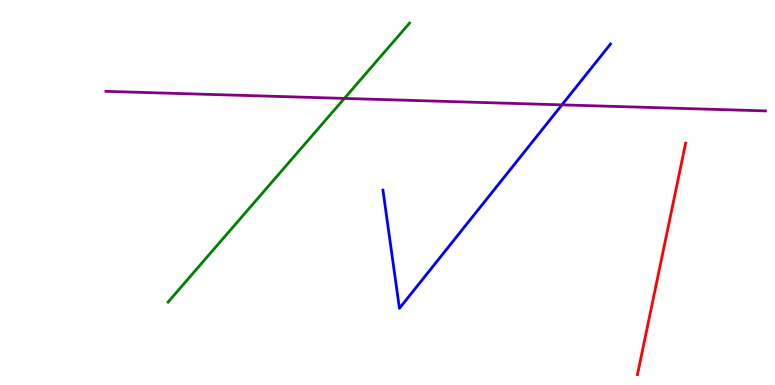[{'lines': ['blue', 'red'], 'intersections': []}, {'lines': ['green', 'red'], 'intersections': []}, {'lines': ['purple', 'red'], 'intersections': []}, {'lines': ['blue', 'green'], 'intersections': []}, {'lines': ['blue', 'purple'], 'intersections': [{'x': 7.25, 'y': 7.28}]}, {'lines': ['green', 'purple'], 'intersections': [{'x': 4.44, 'y': 7.44}]}]